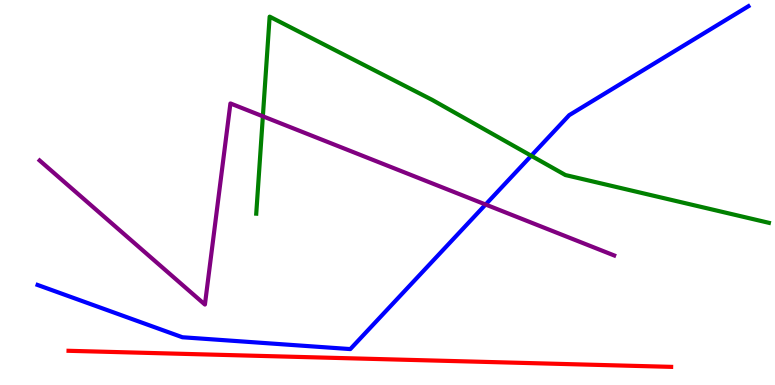[{'lines': ['blue', 'red'], 'intersections': []}, {'lines': ['green', 'red'], 'intersections': []}, {'lines': ['purple', 'red'], 'intersections': []}, {'lines': ['blue', 'green'], 'intersections': [{'x': 6.85, 'y': 5.95}]}, {'lines': ['blue', 'purple'], 'intersections': [{'x': 6.27, 'y': 4.69}]}, {'lines': ['green', 'purple'], 'intersections': [{'x': 3.39, 'y': 6.98}]}]